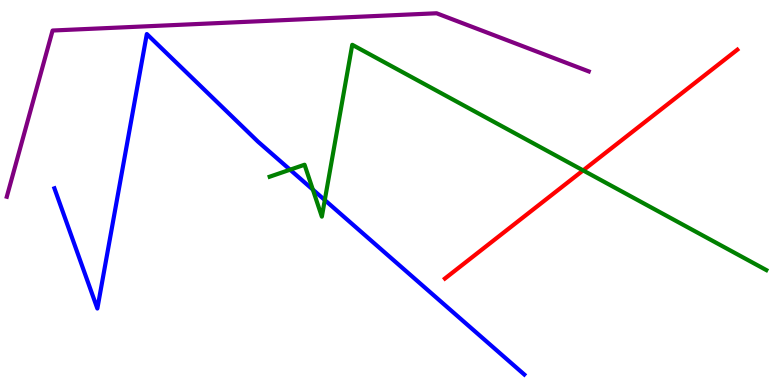[{'lines': ['blue', 'red'], 'intersections': []}, {'lines': ['green', 'red'], 'intersections': [{'x': 7.52, 'y': 5.57}]}, {'lines': ['purple', 'red'], 'intersections': []}, {'lines': ['blue', 'green'], 'intersections': [{'x': 3.74, 'y': 5.59}, {'x': 4.04, 'y': 5.07}, {'x': 4.19, 'y': 4.8}]}, {'lines': ['blue', 'purple'], 'intersections': []}, {'lines': ['green', 'purple'], 'intersections': []}]